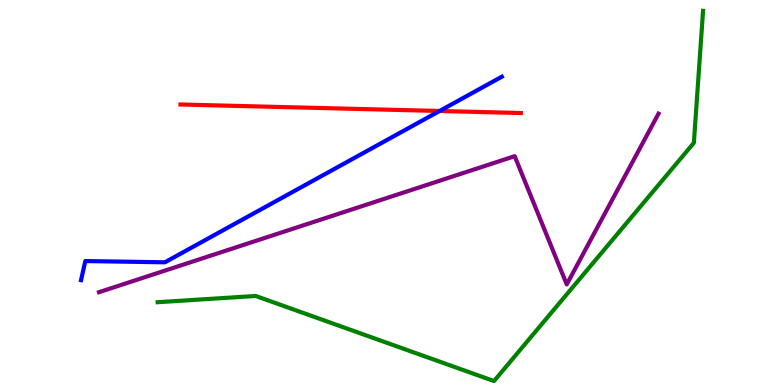[{'lines': ['blue', 'red'], 'intersections': [{'x': 5.67, 'y': 7.12}]}, {'lines': ['green', 'red'], 'intersections': []}, {'lines': ['purple', 'red'], 'intersections': []}, {'lines': ['blue', 'green'], 'intersections': []}, {'lines': ['blue', 'purple'], 'intersections': []}, {'lines': ['green', 'purple'], 'intersections': []}]